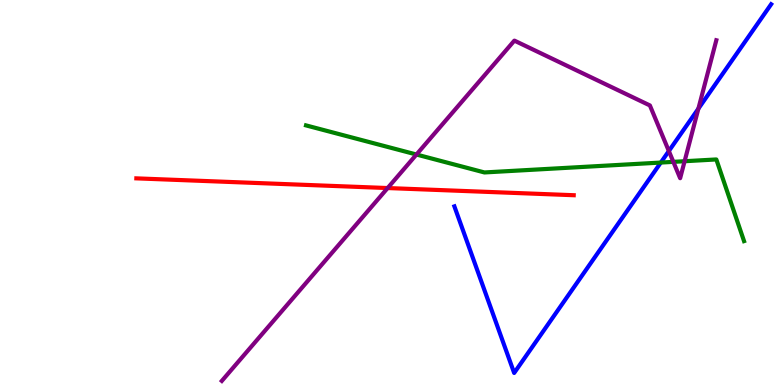[{'lines': ['blue', 'red'], 'intersections': []}, {'lines': ['green', 'red'], 'intersections': []}, {'lines': ['purple', 'red'], 'intersections': [{'x': 5.0, 'y': 5.12}]}, {'lines': ['blue', 'green'], 'intersections': [{'x': 8.53, 'y': 5.78}]}, {'lines': ['blue', 'purple'], 'intersections': [{'x': 8.63, 'y': 6.08}, {'x': 9.01, 'y': 7.18}]}, {'lines': ['green', 'purple'], 'intersections': [{'x': 5.37, 'y': 5.99}, {'x': 8.69, 'y': 5.8}, {'x': 8.83, 'y': 5.81}]}]